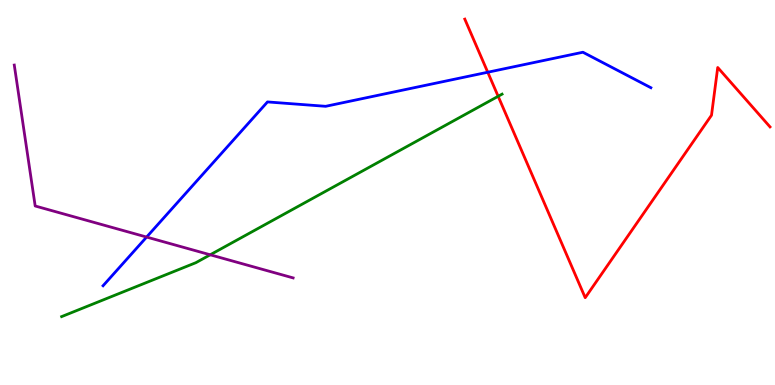[{'lines': ['blue', 'red'], 'intersections': [{'x': 6.29, 'y': 8.12}]}, {'lines': ['green', 'red'], 'intersections': [{'x': 6.43, 'y': 7.5}]}, {'lines': ['purple', 'red'], 'intersections': []}, {'lines': ['blue', 'green'], 'intersections': []}, {'lines': ['blue', 'purple'], 'intersections': [{'x': 1.89, 'y': 3.84}]}, {'lines': ['green', 'purple'], 'intersections': [{'x': 2.71, 'y': 3.38}]}]